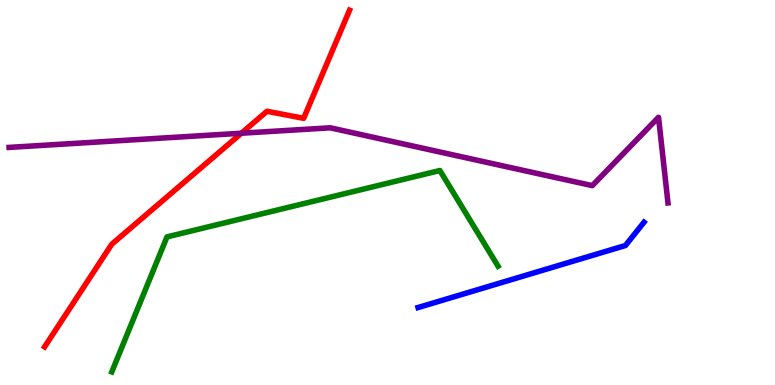[{'lines': ['blue', 'red'], 'intersections': []}, {'lines': ['green', 'red'], 'intersections': []}, {'lines': ['purple', 'red'], 'intersections': [{'x': 3.11, 'y': 6.54}]}, {'lines': ['blue', 'green'], 'intersections': []}, {'lines': ['blue', 'purple'], 'intersections': []}, {'lines': ['green', 'purple'], 'intersections': []}]